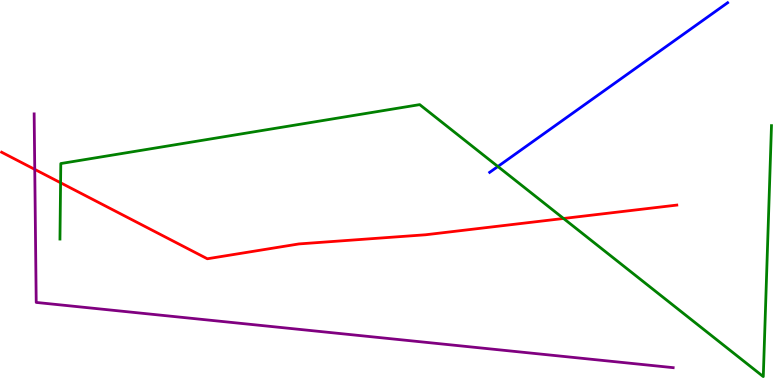[{'lines': ['blue', 'red'], 'intersections': []}, {'lines': ['green', 'red'], 'intersections': [{'x': 0.782, 'y': 5.25}, {'x': 7.27, 'y': 4.33}]}, {'lines': ['purple', 'red'], 'intersections': [{'x': 0.448, 'y': 5.6}]}, {'lines': ['blue', 'green'], 'intersections': [{'x': 6.42, 'y': 5.68}]}, {'lines': ['blue', 'purple'], 'intersections': []}, {'lines': ['green', 'purple'], 'intersections': []}]